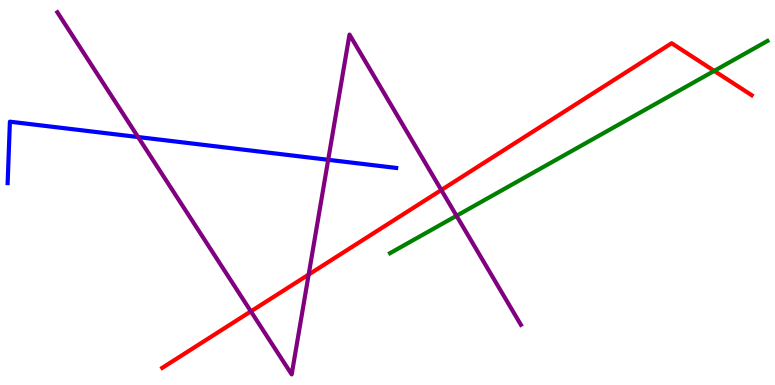[{'lines': ['blue', 'red'], 'intersections': []}, {'lines': ['green', 'red'], 'intersections': [{'x': 9.22, 'y': 8.16}]}, {'lines': ['purple', 'red'], 'intersections': [{'x': 3.24, 'y': 1.91}, {'x': 3.98, 'y': 2.87}, {'x': 5.69, 'y': 5.06}]}, {'lines': ['blue', 'green'], 'intersections': []}, {'lines': ['blue', 'purple'], 'intersections': [{'x': 1.78, 'y': 6.44}, {'x': 4.23, 'y': 5.85}]}, {'lines': ['green', 'purple'], 'intersections': [{'x': 5.89, 'y': 4.4}]}]